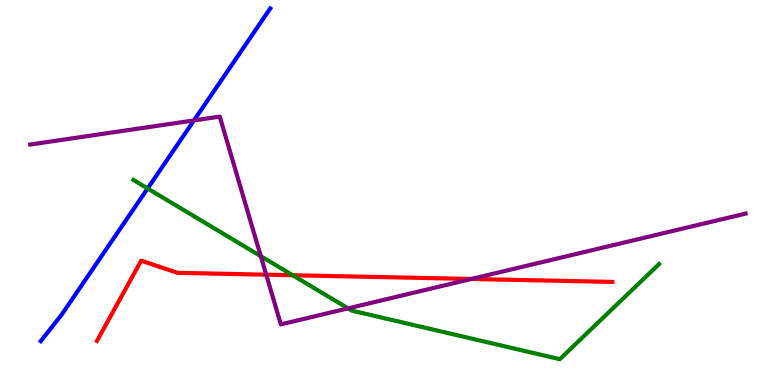[{'lines': ['blue', 'red'], 'intersections': []}, {'lines': ['green', 'red'], 'intersections': [{'x': 3.78, 'y': 2.85}]}, {'lines': ['purple', 'red'], 'intersections': [{'x': 3.44, 'y': 2.87}, {'x': 6.08, 'y': 2.75}]}, {'lines': ['blue', 'green'], 'intersections': [{'x': 1.9, 'y': 5.1}]}, {'lines': ['blue', 'purple'], 'intersections': [{'x': 2.5, 'y': 6.87}]}, {'lines': ['green', 'purple'], 'intersections': [{'x': 3.37, 'y': 3.35}, {'x': 4.49, 'y': 1.99}]}]